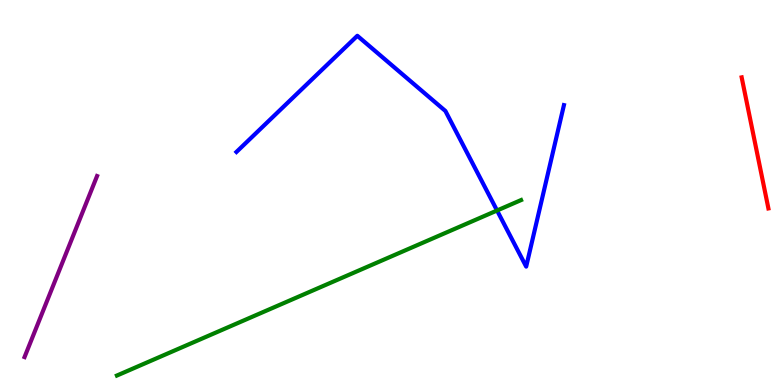[{'lines': ['blue', 'red'], 'intersections': []}, {'lines': ['green', 'red'], 'intersections': []}, {'lines': ['purple', 'red'], 'intersections': []}, {'lines': ['blue', 'green'], 'intersections': [{'x': 6.41, 'y': 4.53}]}, {'lines': ['blue', 'purple'], 'intersections': []}, {'lines': ['green', 'purple'], 'intersections': []}]